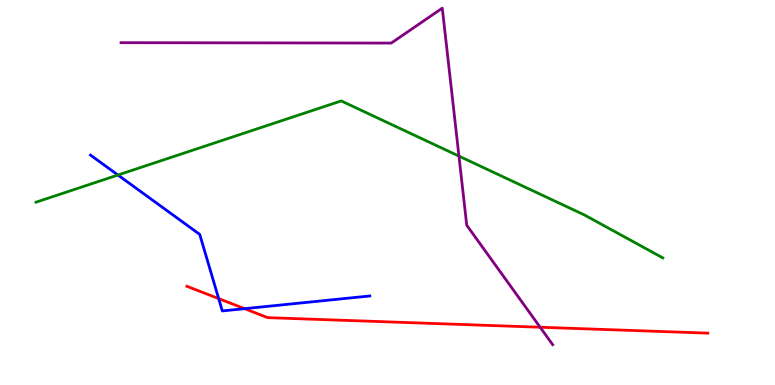[{'lines': ['blue', 'red'], 'intersections': [{'x': 2.82, 'y': 2.24}, {'x': 3.16, 'y': 1.98}]}, {'lines': ['green', 'red'], 'intersections': []}, {'lines': ['purple', 'red'], 'intersections': [{'x': 6.97, 'y': 1.5}]}, {'lines': ['blue', 'green'], 'intersections': [{'x': 1.52, 'y': 5.45}]}, {'lines': ['blue', 'purple'], 'intersections': []}, {'lines': ['green', 'purple'], 'intersections': [{'x': 5.92, 'y': 5.95}]}]